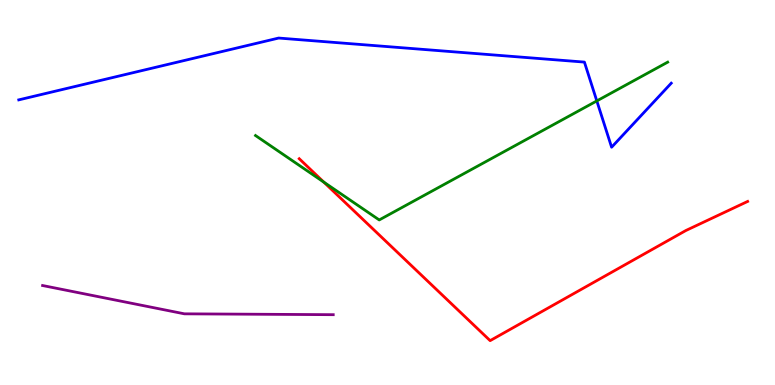[{'lines': ['blue', 'red'], 'intersections': []}, {'lines': ['green', 'red'], 'intersections': [{'x': 4.18, 'y': 5.27}]}, {'lines': ['purple', 'red'], 'intersections': []}, {'lines': ['blue', 'green'], 'intersections': [{'x': 7.7, 'y': 7.38}]}, {'lines': ['blue', 'purple'], 'intersections': []}, {'lines': ['green', 'purple'], 'intersections': []}]